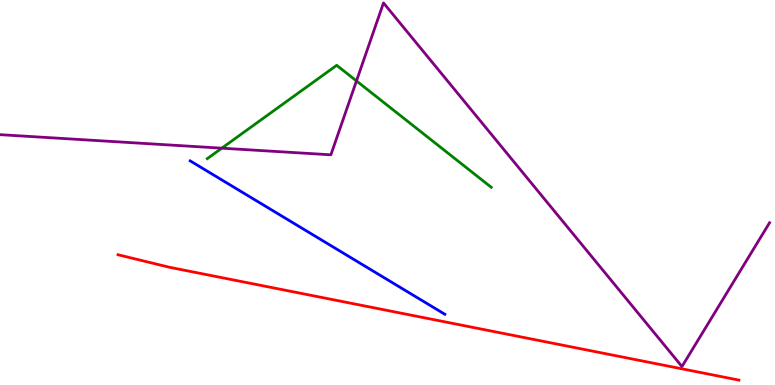[{'lines': ['blue', 'red'], 'intersections': []}, {'lines': ['green', 'red'], 'intersections': []}, {'lines': ['purple', 'red'], 'intersections': []}, {'lines': ['blue', 'green'], 'intersections': []}, {'lines': ['blue', 'purple'], 'intersections': []}, {'lines': ['green', 'purple'], 'intersections': [{'x': 2.86, 'y': 6.15}, {'x': 4.6, 'y': 7.9}]}]